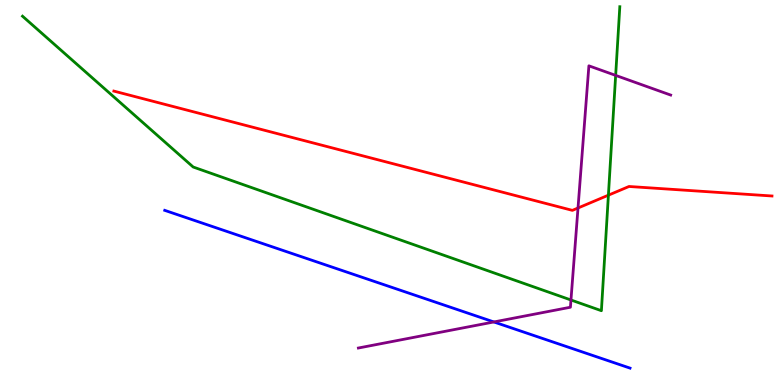[{'lines': ['blue', 'red'], 'intersections': []}, {'lines': ['green', 'red'], 'intersections': [{'x': 7.85, 'y': 4.93}]}, {'lines': ['purple', 'red'], 'intersections': [{'x': 7.46, 'y': 4.6}]}, {'lines': ['blue', 'green'], 'intersections': []}, {'lines': ['blue', 'purple'], 'intersections': [{'x': 6.37, 'y': 1.64}]}, {'lines': ['green', 'purple'], 'intersections': [{'x': 7.37, 'y': 2.21}, {'x': 7.94, 'y': 8.04}]}]